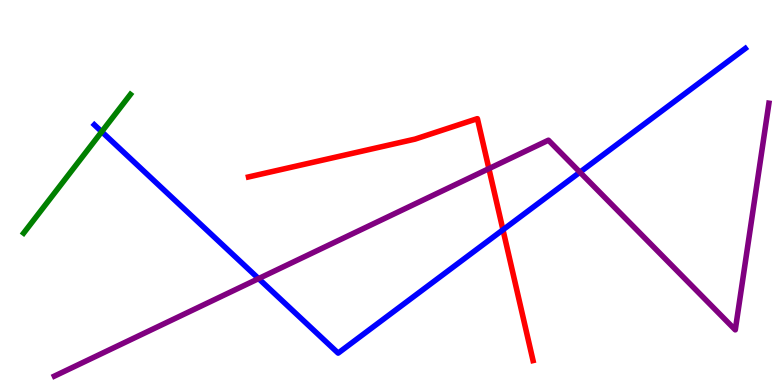[{'lines': ['blue', 'red'], 'intersections': [{'x': 6.49, 'y': 4.03}]}, {'lines': ['green', 'red'], 'intersections': []}, {'lines': ['purple', 'red'], 'intersections': [{'x': 6.31, 'y': 5.62}]}, {'lines': ['blue', 'green'], 'intersections': [{'x': 1.31, 'y': 6.58}]}, {'lines': ['blue', 'purple'], 'intersections': [{'x': 3.34, 'y': 2.76}, {'x': 7.48, 'y': 5.53}]}, {'lines': ['green', 'purple'], 'intersections': []}]